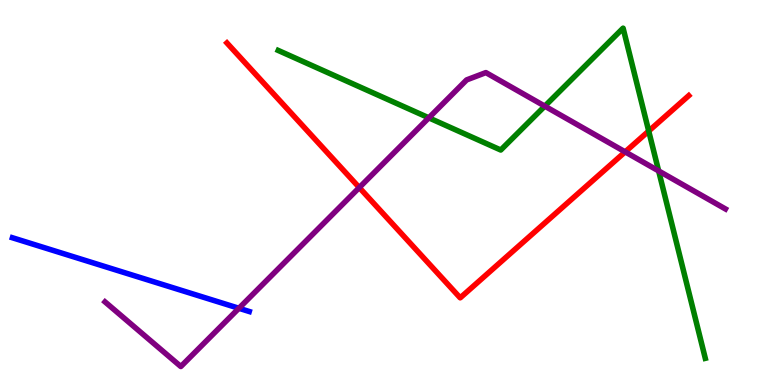[{'lines': ['blue', 'red'], 'intersections': []}, {'lines': ['green', 'red'], 'intersections': [{'x': 8.37, 'y': 6.6}]}, {'lines': ['purple', 'red'], 'intersections': [{'x': 4.64, 'y': 5.13}, {'x': 8.07, 'y': 6.06}]}, {'lines': ['blue', 'green'], 'intersections': []}, {'lines': ['blue', 'purple'], 'intersections': [{'x': 3.08, 'y': 1.99}]}, {'lines': ['green', 'purple'], 'intersections': [{'x': 5.53, 'y': 6.94}, {'x': 7.03, 'y': 7.24}, {'x': 8.5, 'y': 5.56}]}]